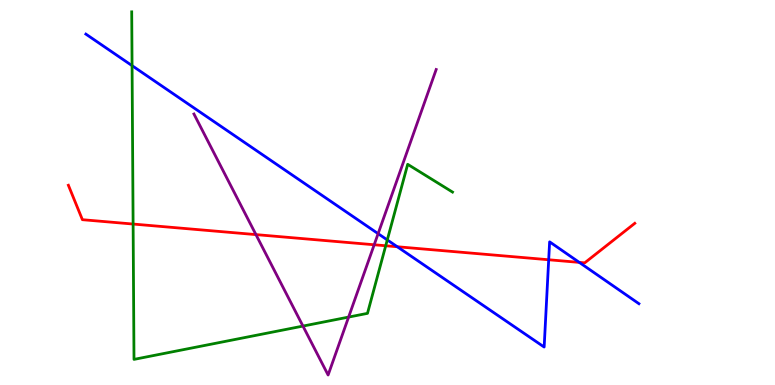[{'lines': ['blue', 'red'], 'intersections': [{'x': 5.13, 'y': 3.59}, {'x': 7.08, 'y': 3.25}, {'x': 7.47, 'y': 3.18}]}, {'lines': ['green', 'red'], 'intersections': [{'x': 1.72, 'y': 4.18}, {'x': 4.98, 'y': 3.62}]}, {'lines': ['purple', 'red'], 'intersections': [{'x': 3.3, 'y': 3.91}, {'x': 4.83, 'y': 3.64}]}, {'lines': ['blue', 'green'], 'intersections': [{'x': 1.7, 'y': 8.29}, {'x': 5.0, 'y': 3.77}]}, {'lines': ['blue', 'purple'], 'intersections': [{'x': 4.88, 'y': 3.93}]}, {'lines': ['green', 'purple'], 'intersections': [{'x': 3.91, 'y': 1.53}, {'x': 4.5, 'y': 1.76}]}]